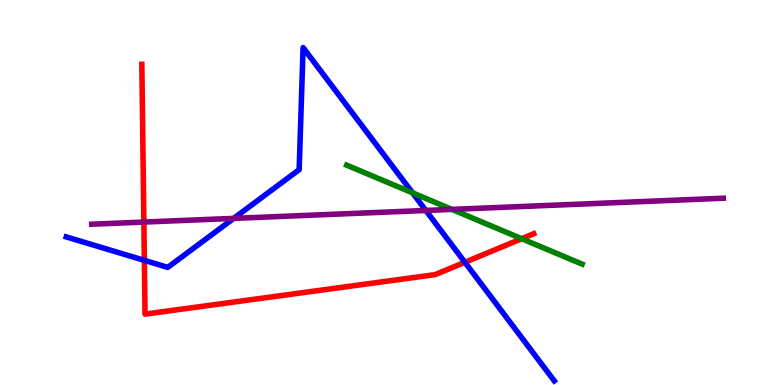[{'lines': ['blue', 'red'], 'intersections': [{'x': 1.86, 'y': 3.24}, {'x': 6.0, 'y': 3.19}]}, {'lines': ['green', 'red'], 'intersections': [{'x': 6.73, 'y': 3.8}]}, {'lines': ['purple', 'red'], 'intersections': [{'x': 1.86, 'y': 4.23}]}, {'lines': ['blue', 'green'], 'intersections': [{'x': 5.32, 'y': 4.99}]}, {'lines': ['blue', 'purple'], 'intersections': [{'x': 3.02, 'y': 4.33}, {'x': 5.49, 'y': 4.53}]}, {'lines': ['green', 'purple'], 'intersections': [{'x': 5.83, 'y': 4.56}]}]